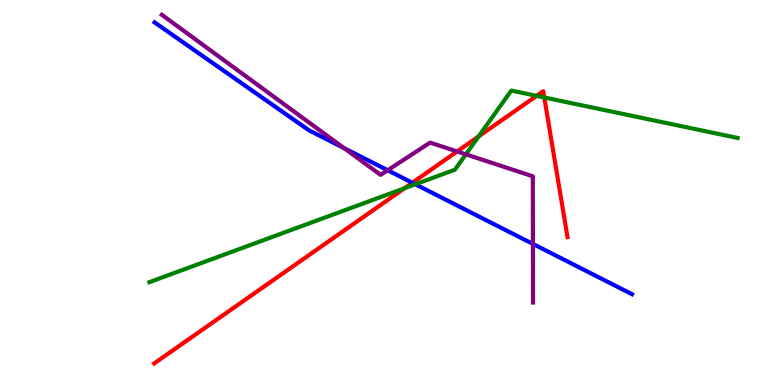[{'lines': ['blue', 'red'], 'intersections': [{'x': 5.32, 'y': 5.25}]}, {'lines': ['green', 'red'], 'intersections': [{'x': 5.22, 'y': 5.11}, {'x': 6.18, 'y': 6.46}, {'x': 6.92, 'y': 7.51}, {'x': 7.02, 'y': 7.47}]}, {'lines': ['purple', 'red'], 'intersections': [{'x': 5.9, 'y': 6.07}]}, {'lines': ['blue', 'green'], 'intersections': [{'x': 5.36, 'y': 5.21}]}, {'lines': ['blue', 'purple'], 'intersections': [{'x': 4.44, 'y': 6.15}, {'x': 5.0, 'y': 5.58}, {'x': 6.88, 'y': 3.66}]}, {'lines': ['green', 'purple'], 'intersections': [{'x': 6.01, 'y': 5.99}]}]